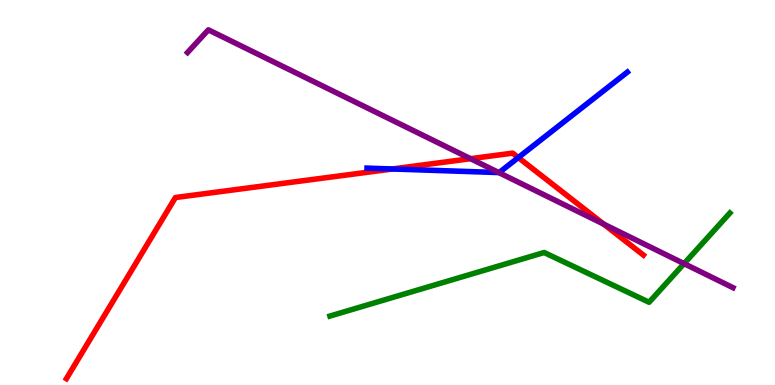[{'lines': ['blue', 'red'], 'intersections': [{'x': 5.06, 'y': 5.61}, {'x': 6.69, 'y': 5.91}]}, {'lines': ['green', 'red'], 'intersections': []}, {'lines': ['purple', 'red'], 'intersections': [{'x': 6.07, 'y': 5.88}, {'x': 7.79, 'y': 4.18}]}, {'lines': ['blue', 'green'], 'intersections': []}, {'lines': ['blue', 'purple'], 'intersections': [{'x': 6.44, 'y': 5.52}]}, {'lines': ['green', 'purple'], 'intersections': [{'x': 8.83, 'y': 3.15}]}]